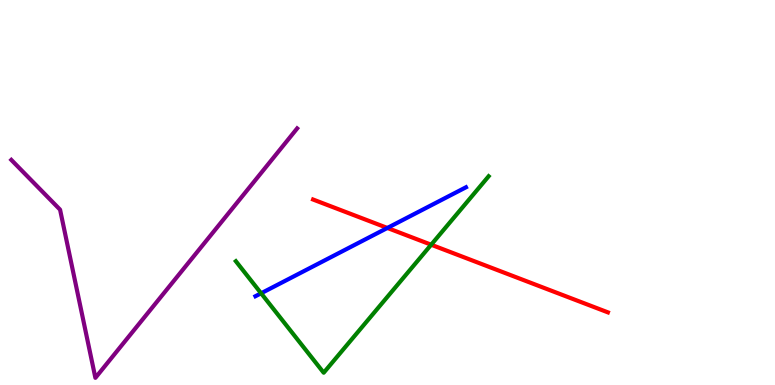[{'lines': ['blue', 'red'], 'intersections': [{'x': 5.0, 'y': 4.08}]}, {'lines': ['green', 'red'], 'intersections': [{'x': 5.56, 'y': 3.64}]}, {'lines': ['purple', 'red'], 'intersections': []}, {'lines': ['blue', 'green'], 'intersections': [{'x': 3.37, 'y': 2.38}]}, {'lines': ['blue', 'purple'], 'intersections': []}, {'lines': ['green', 'purple'], 'intersections': []}]